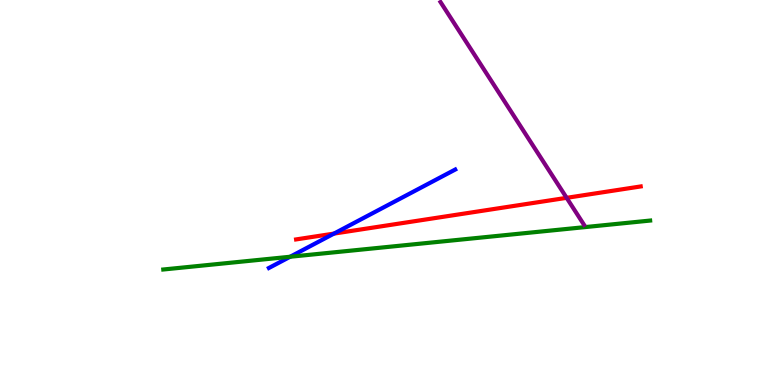[{'lines': ['blue', 'red'], 'intersections': [{'x': 4.31, 'y': 3.93}]}, {'lines': ['green', 'red'], 'intersections': []}, {'lines': ['purple', 'red'], 'intersections': [{'x': 7.31, 'y': 4.86}]}, {'lines': ['blue', 'green'], 'intersections': [{'x': 3.74, 'y': 3.33}]}, {'lines': ['blue', 'purple'], 'intersections': []}, {'lines': ['green', 'purple'], 'intersections': []}]